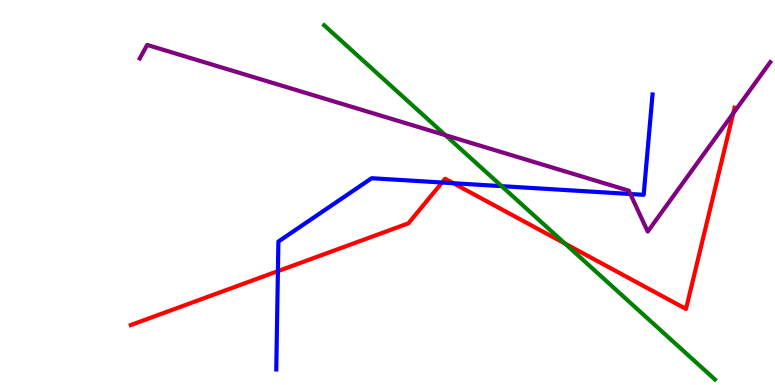[{'lines': ['blue', 'red'], 'intersections': [{'x': 3.59, 'y': 2.96}, {'x': 5.7, 'y': 5.26}, {'x': 5.85, 'y': 5.24}]}, {'lines': ['green', 'red'], 'intersections': [{'x': 7.29, 'y': 3.67}]}, {'lines': ['purple', 'red'], 'intersections': [{'x': 9.46, 'y': 7.06}]}, {'lines': ['blue', 'green'], 'intersections': [{'x': 6.47, 'y': 5.17}]}, {'lines': ['blue', 'purple'], 'intersections': [{'x': 8.13, 'y': 4.96}]}, {'lines': ['green', 'purple'], 'intersections': [{'x': 5.75, 'y': 6.49}]}]